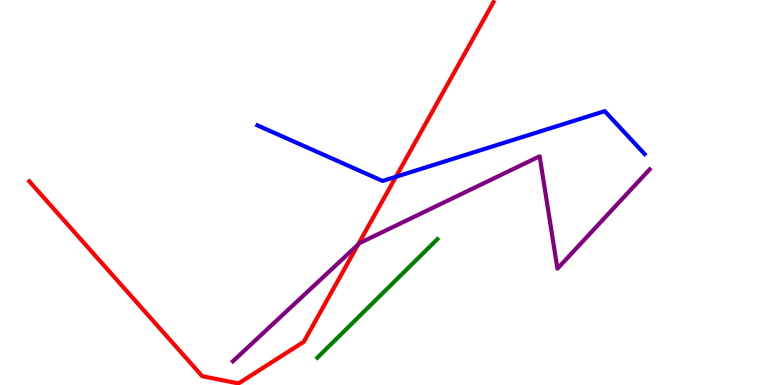[{'lines': ['blue', 'red'], 'intersections': [{'x': 5.11, 'y': 5.41}]}, {'lines': ['green', 'red'], 'intersections': []}, {'lines': ['purple', 'red'], 'intersections': [{'x': 4.62, 'y': 3.65}]}, {'lines': ['blue', 'green'], 'intersections': []}, {'lines': ['blue', 'purple'], 'intersections': []}, {'lines': ['green', 'purple'], 'intersections': []}]